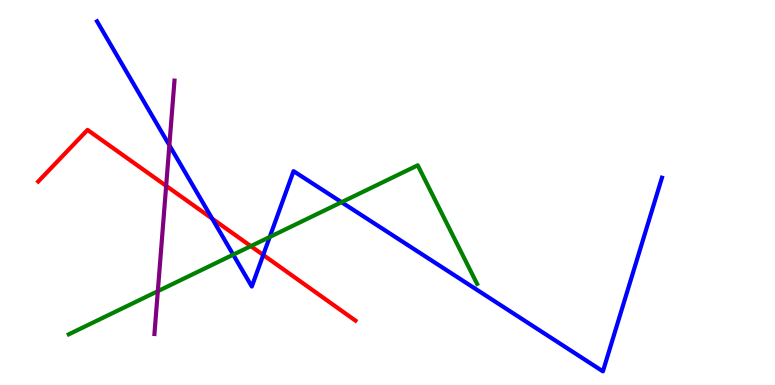[{'lines': ['blue', 'red'], 'intersections': [{'x': 2.74, 'y': 4.32}, {'x': 3.4, 'y': 3.38}]}, {'lines': ['green', 'red'], 'intersections': [{'x': 3.24, 'y': 3.61}]}, {'lines': ['purple', 'red'], 'intersections': [{'x': 2.14, 'y': 5.17}]}, {'lines': ['blue', 'green'], 'intersections': [{'x': 3.01, 'y': 3.39}, {'x': 3.48, 'y': 3.84}, {'x': 4.41, 'y': 4.75}]}, {'lines': ['blue', 'purple'], 'intersections': [{'x': 2.19, 'y': 6.23}]}, {'lines': ['green', 'purple'], 'intersections': [{'x': 2.04, 'y': 2.44}]}]